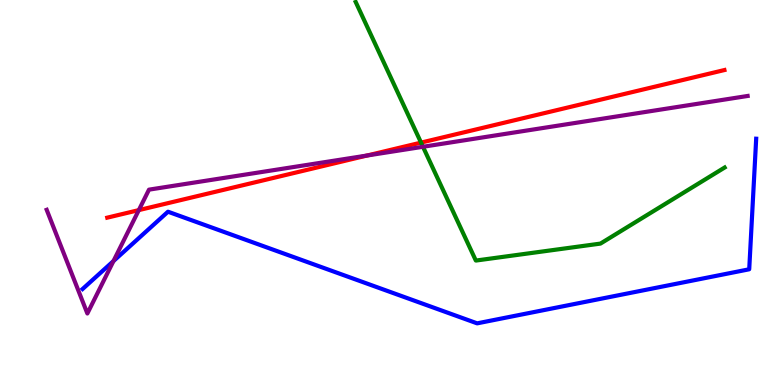[{'lines': ['blue', 'red'], 'intersections': []}, {'lines': ['green', 'red'], 'intersections': [{'x': 5.43, 'y': 6.3}]}, {'lines': ['purple', 'red'], 'intersections': [{'x': 1.79, 'y': 4.54}, {'x': 4.74, 'y': 5.96}]}, {'lines': ['blue', 'green'], 'intersections': []}, {'lines': ['blue', 'purple'], 'intersections': [{'x': 1.46, 'y': 3.22}]}, {'lines': ['green', 'purple'], 'intersections': [{'x': 5.46, 'y': 6.19}]}]